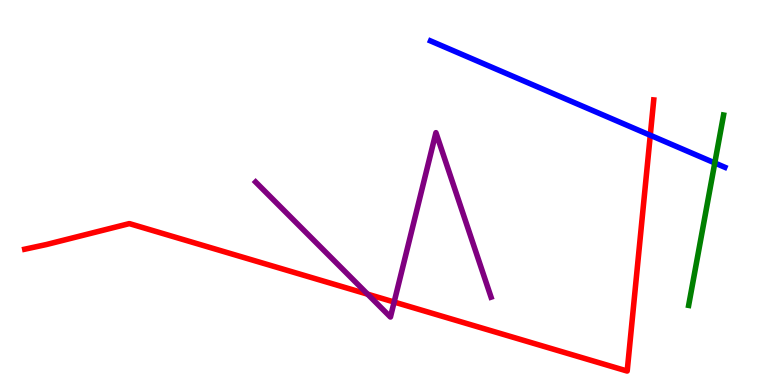[{'lines': ['blue', 'red'], 'intersections': [{'x': 8.39, 'y': 6.49}]}, {'lines': ['green', 'red'], 'intersections': []}, {'lines': ['purple', 'red'], 'intersections': [{'x': 4.74, 'y': 2.36}, {'x': 5.09, 'y': 2.15}]}, {'lines': ['blue', 'green'], 'intersections': [{'x': 9.22, 'y': 5.77}]}, {'lines': ['blue', 'purple'], 'intersections': []}, {'lines': ['green', 'purple'], 'intersections': []}]